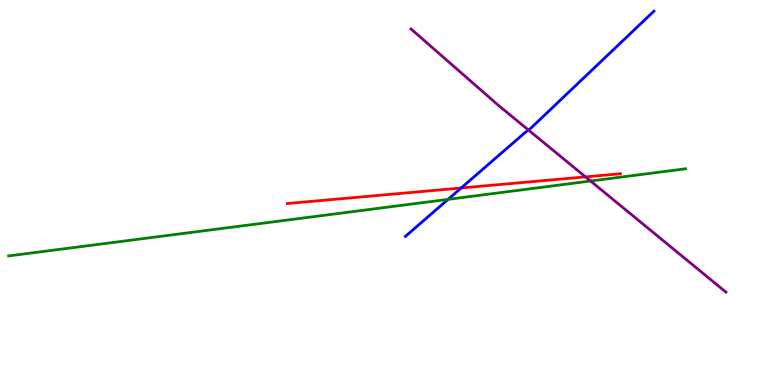[{'lines': ['blue', 'red'], 'intersections': [{'x': 5.95, 'y': 5.12}]}, {'lines': ['green', 'red'], 'intersections': []}, {'lines': ['purple', 'red'], 'intersections': [{'x': 7.55, 'y': 5.41}]}, {'lines': ['blue', 'green'], 'intersections': [{'x': 5.78, 'y': 4.82}]}, {'lines': ['blue', 'purple'], 'intersections': [{'x': 6.82, 'y': 6.62}]}, {'lines': ['green', 'purple'], 'intersections': [{'x': 7.62, 'y': 5.3}]}]